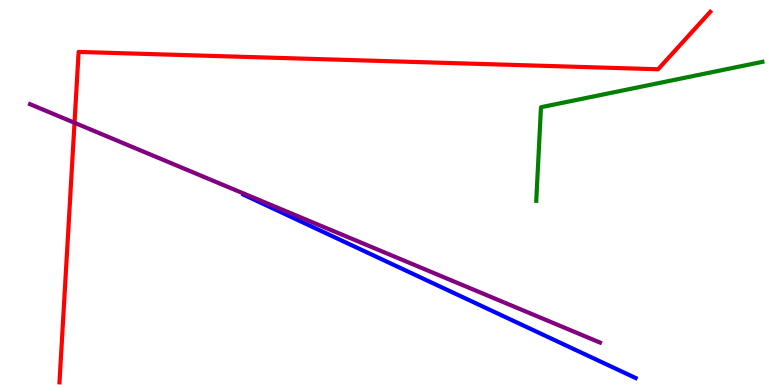[{'lines': ['blue', 'red'], 'intersections': []}, {'lines': ['green', 'red'], 'intersections': []}, {'lines': ['purple', 'red'], 'intersections': [{'x': 0.961, 'y': 6.81}]}, {'lines': ['blue', 'green'], 'intersections': []}, {'lines': ['blue', 'purple'], 'intersections': []}, {'lines': ['green', 'purple'], 'intersections': []}]